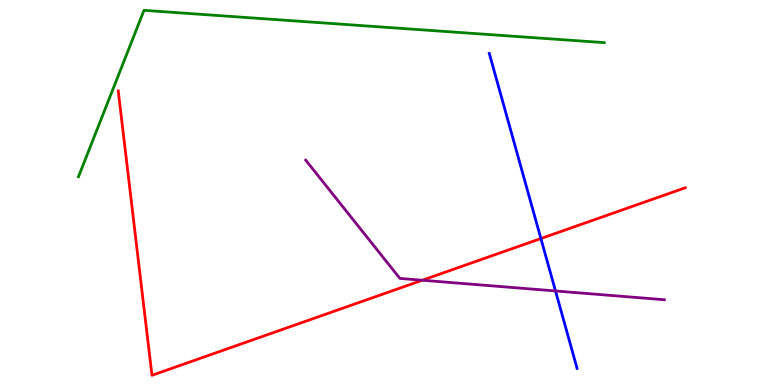[{'lines': ['blue', 'red'], 'intersections': [{'x': 6.98, 'y': 3.8}]}, {'lines': ['green', 'red'], 'intersections': []}, {'lines': ['purple', 'red'], 'intersections': [{'x': 5.45, 'y': 2.72}]}, {'lines': ['blue', 'green'], 'intersections': []}, {'lines': ['blue', 'purple'], 'intersections': [{'x': 7.17, 'y': 2.44}]}, {'lines': ['green', 'purple'], 'intersections': []}]